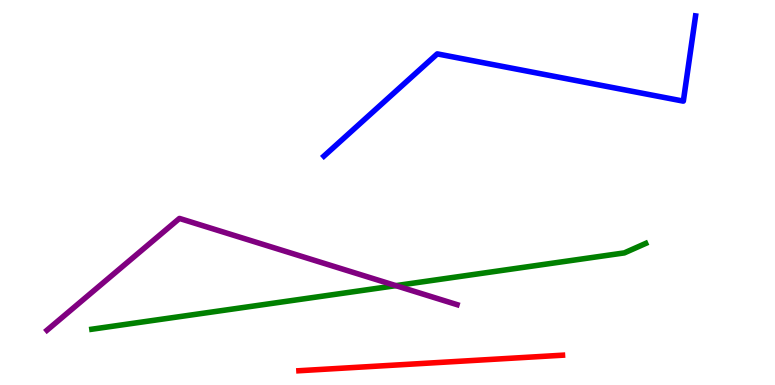[{'lines': ['blue', 'red'], 'intersections': []}, {'lines': ['green', 'red'], 'intersections': []}, {'lines': ['purple', 'red'], 'intersections': []}, {'lines': ['blue', 'green'], 'intersections': []}, {'lines': ['blue', 'purple'], 'intersections': []}, {'lines': ['green', 'purple'], 'intersections': [{'x': 5.11, 'y': 2.58}]}]